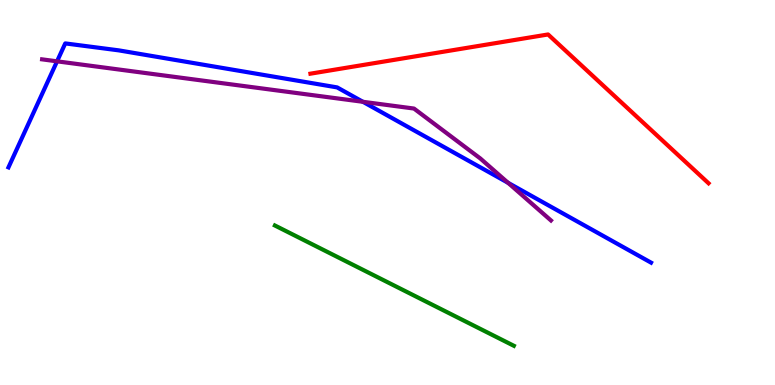[{'lines': ['blue', 'red'], 'intersections': []}, {'lines': ['green', 'red'], 'intersections': []}, {'lines': ['purple', 'red'], 'intersections': []}, {'lines': ['blue', 'green'], 'intersections': []}, {'lines': ['blue', 'purple'], 'intersections': [{'x': 0.736, 'y': 8.41}, {'x': 4.68, 'y': 7.36}, {'x': 6.56, 'y': 5.25}]}, {'lines': ['green', 'purple'], 'intersections': []}]